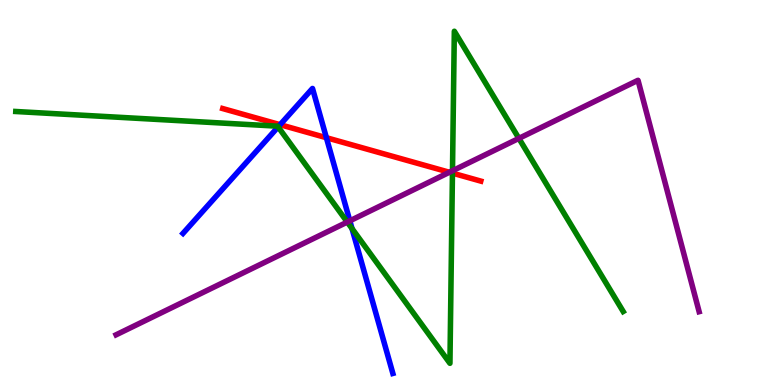[{'lines': ['blue', 'red'], 'intersections': [{'x': 3.61, 'y': 6.76}, {'x': 4.21, 'y': 6.42}]}, {'lines': ['green', 'red'], 'intersections': [{'x': 5.84, 'y': 5.5}]}, {'lines': ['purple', 'red'], 'intersections': [{'x': 5.8, 'y': 5.53}]}, {'lines': ['blue', 'green'], 'intersections': [{'x': 3.59, 'y': 6.7}, {'x': 4.54, 'y': 4.06}]}, {'lines': ['blue', 'purple'], 'intersections': [{'x': 4.51, 'y': 4.26}]}, {'lines': ['green', 'purple'], 'intersections': [{'x': 4.48, 'y': 4.23}, {'x': 5.84, 'y': 5.56}, {'x': 6.7, 'y': 6.41}]}]